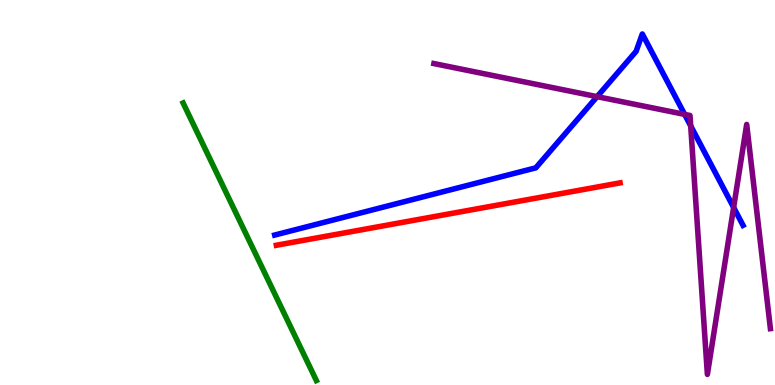[{'lines': ['blue', 'red'], 'intersections': []}, {'lines': ['green', 'red'], 'intersections': []}, {'lines': ['purple', 'red'], 'intersections': []}, {'lines': ['blue', 'green'], 'intersections': []}, {'lines': ['blue', 'purple'], 'intersections': [{'x': 7.7, 'y': 7.49}, {'x': 8.83, 'y': 7.03}, {'x': 8.91, 'y': 6.73}, {'x': 9.47, 'y': 4.61}]}, {'lines': ['green', 'purple'], 'intersections': []}]